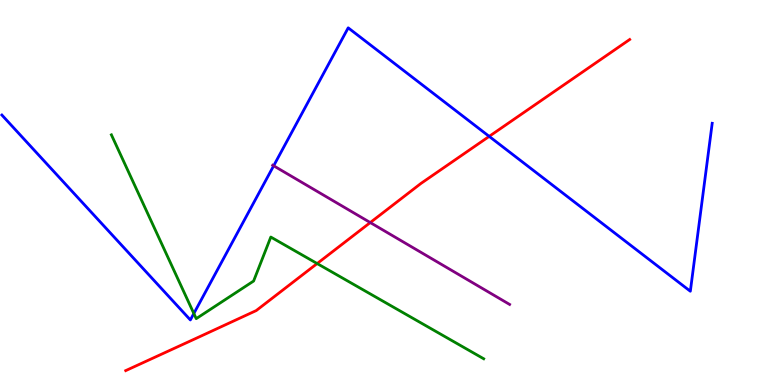[{'lines': ['blue', 'red'], 'intersections': [{'x': 6.31, 'y': 6.46}]}, {'lines': ['green', 'red'], 'intersections': [{'x': 4.09, 'y': 3.15}]}, {'lines': ['purple', 'red'], 'intersections': [{'x': 4.78, 'y': 4.22}]}, {'lines': ['blue', 'green'], 'intersections': [{'x': 2.5, 'y': 1.86}]}, {'lines': ['blue', 'purple'], 'intersections': [{'x': 3.53, 'y': 5.69}]}, {'lines': ['green', 'purple'], 'intersections': []}]